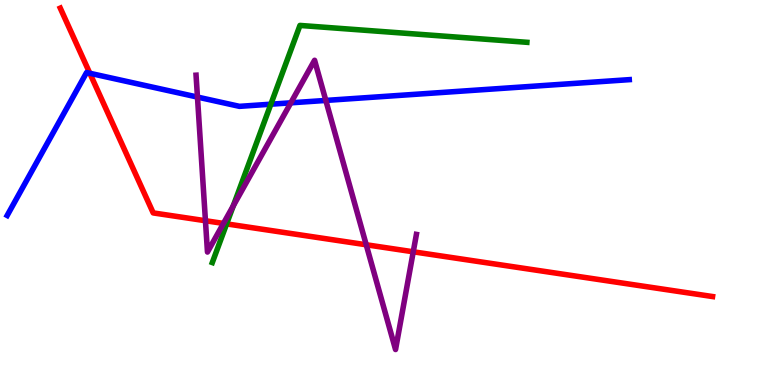[{'lines': ['blue', 'red'], 'intersections': [{'x': 1.16, 'y': 8.1}]}, {'lines': ['green', 'red'], 'intersections': [{'x': 2.92, 'y': 4.18}]}, {'lines': ['purple', 'red'], 'intersections': [{'x': 2.65, 'y': 4.27}, {'x': 2.88, 'y': 4.2}, {'x': 4.73, 'y': 3.64}, {'x': 5.33, 'y': 3.46}]}, {'lines': ['blue', 'green'], 'intersections': [{'x': 3.49, 'y': 7.29}]}, {'lines': ['blue', 'purple'], 'intersections': [{'x': 2.55, 'y': 7.48}, {'x': 3.75, 'y': 7.33}, {'x': 4.2, 'y': 7.39}]}, {'lines': ['green', 'purple'], 'intersections': [{'x': 3.01, 'y': 4.65}]}]